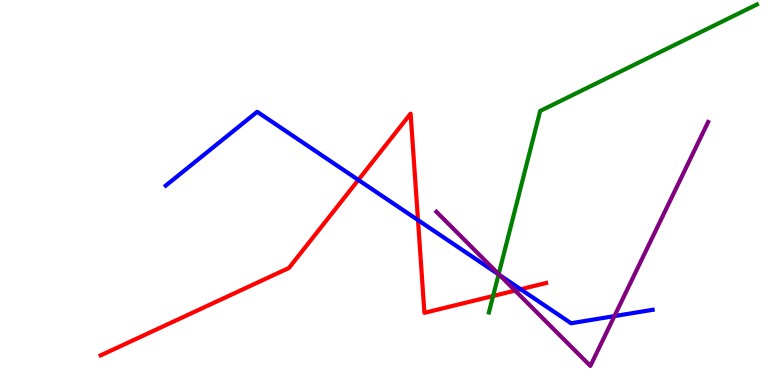[{'lines': ['blue', 'red'], 'intersections': [{'x': 4.62, 'y': 5.33}, {'x': 5.39, 'y': 4.28}, {'x': 6.72, 'y': 2.49}]}, {'lines': ['green', 'red'], 'intersections': [{'x': 6.36, 'y': 2.31}]}, {'lines': ['purple', 'red'], 'intersections': [{'x': 6.65, 'y': 2.45}]}, {'lines': ['blue', 'green'], 'intersections': [{'x': 6.43, 'y': 2.87}]}, {'lines': ['blue', 'purple'], 'intersections': [{'x': 6.45, 'y': 2.85}, {'x': 7.93, 'y': 1.79}]}, {'lines': ['green', 'purple'], 'intersections': [{'x': 6.43, 'y': 2.88}]}]